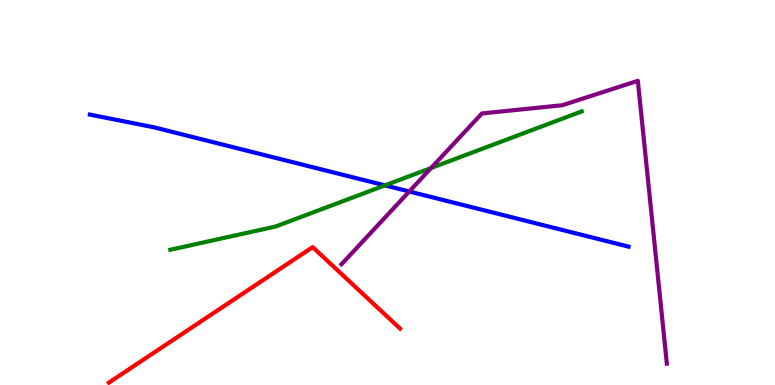[{'lines': ['blue', 'red'], 'intersections': []}, {'lines': ['green', 'red'], 'intersections': []}, {'lines': ['purple', 'red'], 'intersections': []}, {'lines': ['blue', 'green'], 'intersections': [{'x': 4.97, 'y': 5.18}]}, {'lines': ['blue', 'purple'], 'intersections': [{'x': 5.28, 'y': 5.03}]}, {'lines': ['green', 'purple'], 'intersections': [{'x': 5.56, 'y': 5.64}]}]